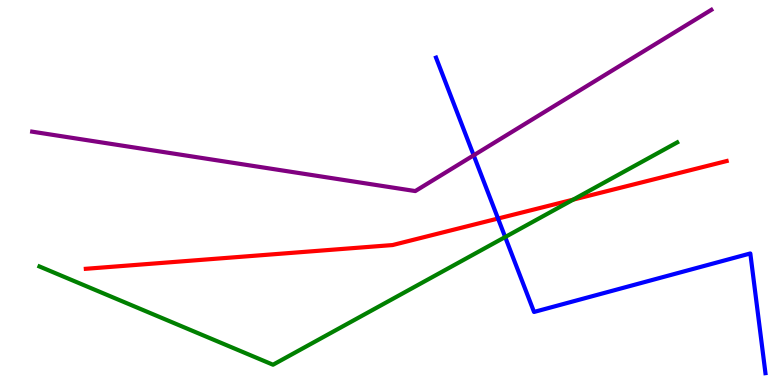[{'lines': ['blue', 'red'], 'intersections': [{'x': 6.43, 'y': 4.32}]}, {'lines': ['green', 'red'], 'intersections': [{'x': 7.4, 'y': 4.81}]}, {'lines': ['purple', 'red'], 'intersections': []}, {'lines': ['blue', 'green'], 'intersections': [{'x': 6.52, 'y': 3.84}]}, {'lines': ['blue', 'purple'], 'intersections': [{'x': 6.11, 'y': 5.97}]}, {'lines': ['green', 'purple'], 'intersections': []}]